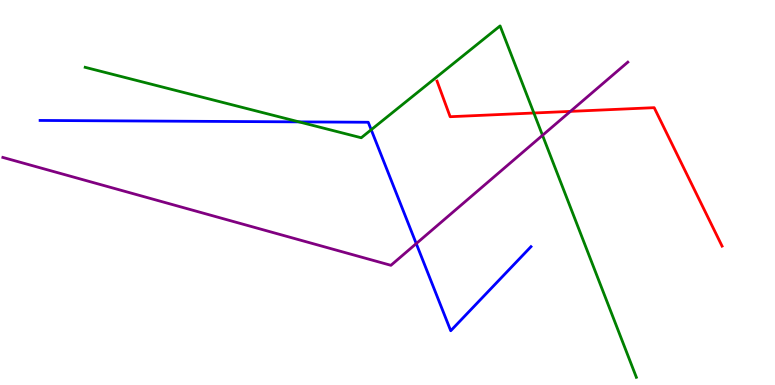[{'lines': ['blue', 'red'], 'intersections': []}, {'lines': ['green', 'red'], 'intersections': [{'x': 6.89, 'y': 7.06}]}, {'lines': ['purple', 'red'], 'intersections': [{'x': 7.36, 'y': 7.11}]}, {'lines': ['blue', 'green'], 'intersections': [{'x': 3.86, 'y': 6.83}, {'x': 4.79, 'y': 6.63}]}, {'lines': ['blue', 'purple'], 'intersections': [{'x': 5.37, 'y': 3.67}]}, {'lines': ['green', 'purple'], 'intersections': [{'x': 7.0, 'y': 6.49}]}]